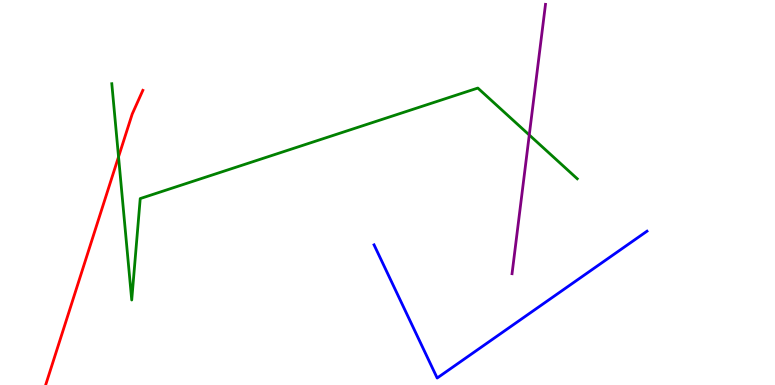[{'lines': ['blue', 'red'], 'intersections': []}, {'lines': ['green', 'red'], 'intersections': [{'x': 1.53, 'y': 5.93}]}, {'lines': ['purple', 'red'], 'intersections': []}, {'lines': ['blue', 'green'], 'intersections': []}, {'lines': ['blue', 'purple'], 'intersections': []}, {'lines': ['green', 'purple'], 'intersections': [{'x': 6.83, 'y': 6.49}]}]